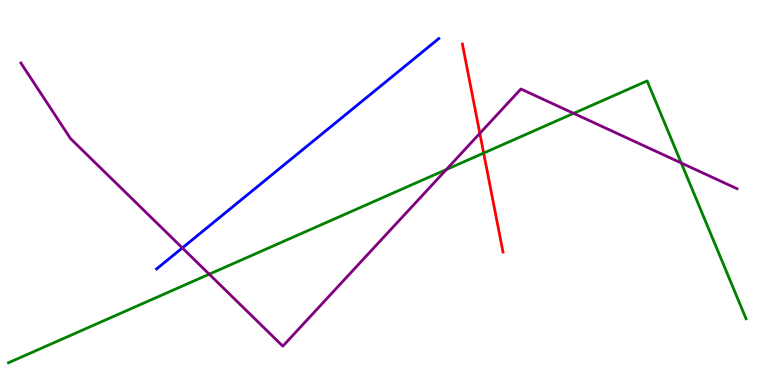[{'lines': ['blue', 'red'], 'intersections': []}, {'lines': ['green', 'red'], 'intersections': [{'x': 6.24, 'y': 6.02}]}, {'lines': ['purple', 'red'], 'intersections': [{'x': 6.19, 'y': 6.54}]}, {'lines': ['blue', 'green'], 'intersections': []}, {'lines': ['blue', 'purple'], 'intersections': [{'x': 2.35, 'y': 3.56}]}, {'lines': ['green', 'purple'], 'intersections': [{'x': 2.7, 'y': 2.88}, {'x': 5.76, 'y': 5.6}, {'x': 7.4, 'y': 7.06}, {'x': 8.79, 'y': 5.77}]}]